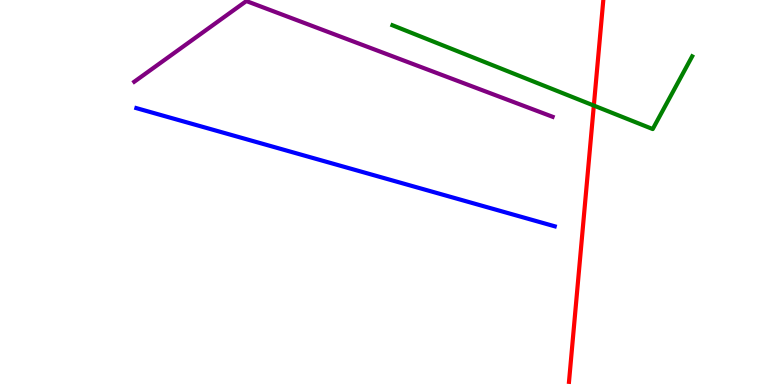[{'lines': ['blue', 'red'], 'intersections': []}, {'lines': ['green', 'red'], 'intersections': [{'x': 7.66, 'y': 7.26}]}, {'lines': ['purple', 'red'], 'intersections': []}, {'lines': ['blue', 'green'], 'intersections': []}, {'lines': ['blue', 'purple'], 'intersections': []}, {'lines': ['green', 'purple'], 'intersections': []}]